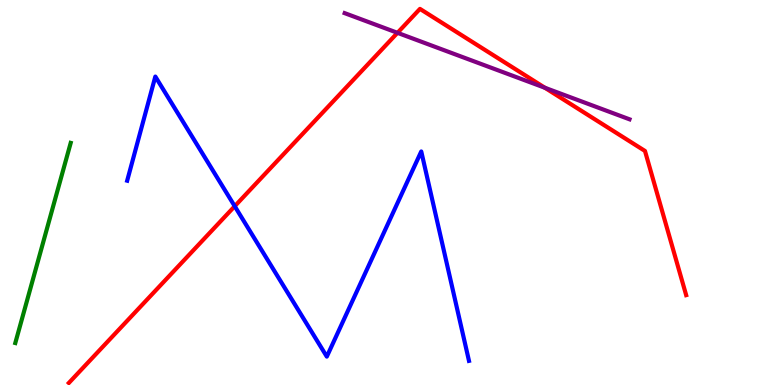[{'lines': ['blue', 'red'], 'intersections': [{'x': 3.03, 'y': 4.64}]}, {'lines': ['green', 'red'], 'intersections': []}, {'lines': ['purple', 'red'], 'intersections': [{'x': 5.13, 'y': 9.15}, {'x': 7.03, 'y': 7.72}]}, {'lines': ['blue', 'green'], 'intersections': []}, {'lines': ['blue', 'purple'], 'intersections': []}, {'lines': ['green', 'purple'], 'intersections': []}]